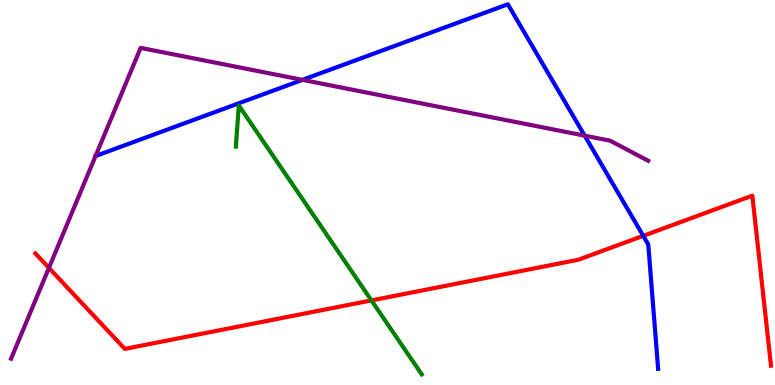[{'lines': ['blue', 'red'], 'intersections': [{'x': 8.3, 'y': 3.87}]}, {'lines': ['green', 'red'], 'intersections': [{'x': 4.79, 'y': 2.2}]}, {'lines': ['purple', 'red'], 'intersections': [{'x': 0.631, 'y': 3.04}]}, {'lines': ['blue', 'green'], 'intersections': []}, {'lines': ['blue', 'purple'], 'intersections': [{'x': 1.23, 'y': 5.95}, {'x': 3.9, 'y': 7.93}, {'x': 7.54, 'y': 6.48}]}, {'lines': ['green', 'purple'], 'intersections': []}]